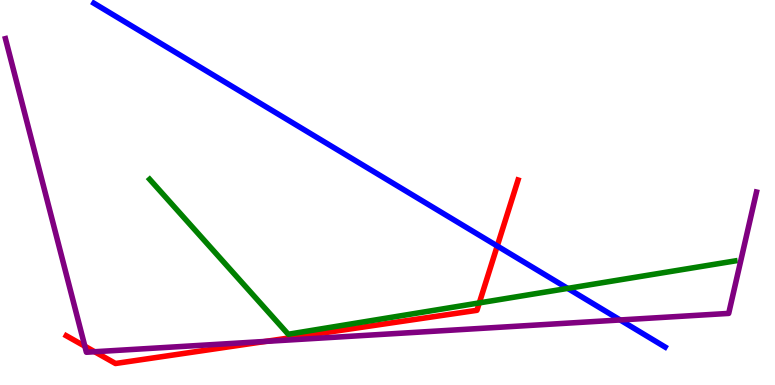[{'lines': ['blue', 'red'], 'intersections': [{'x': 6.42, 'y': 3.61}]}, {'lines': ['green', 'red'], 'intersections': [{'x': 6.18, 'y': 2.13}]}, {'lines': ['purple', 'red'], 'intersections': [{'x': 1.09, 'y': 1.01}, {'x': 1.22, 'y': 0.864}, {'x': 3.43, 'y': 1.13}]}, {'lines': ['blue', 'green'], 'intersections': [{'x': 7.33, 'y': 2.51}]}, {'lines': ['blue', 'purple'], 'intersections': [{'x': 8.0, 'y': 1.69}]}, {'lines': ['green', 'purple'], 'intersections': []}]